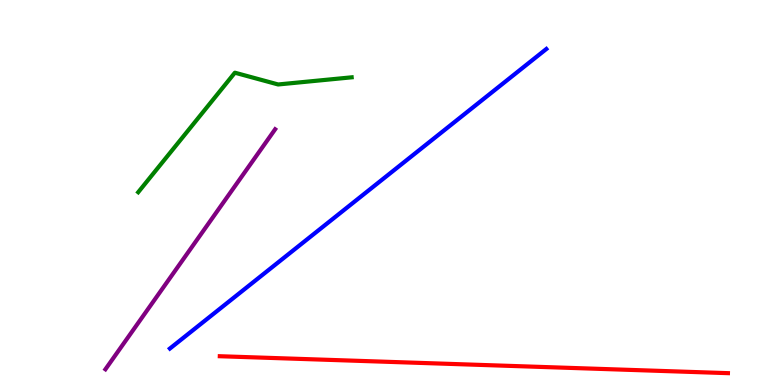[{'lines': ['blue', 'red'], 'intersections': []}, {'lines': ['green', 'red'], 'intersections': []}, {'lines': ['purple', 'red'], 'intersections': []}, {'lines': ['blue', 'green'], 'intersections': []}, {'lines': ['blue', 'purple'], 'intersections': []}, {'lines': ['green', 'purple'], 'intersections': []}]